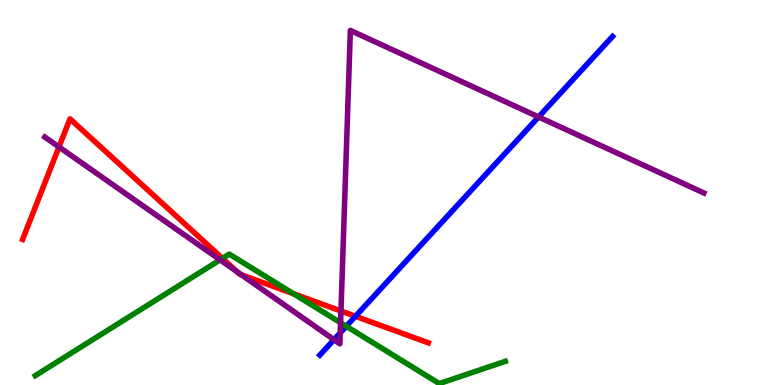[{'lines': ['blue', 'red'], 'intersections': [{'x': 4.59, 'y': 1.78}]}, {'lines': ['green', 'red'], 'intersections': [{'x': 2.87, 'y': 3.29}, {'x': 3.79, 'y': 2.37}]}, {'lines': ['purple', 'red'], 'intersections': [{'x': 0.761, 'y': 6.18}, {'x': 3.06, 'y': 2.94}, {'x': 3.11, 'y': 2.86}, {'x': 4.4, 'y': 1.92}]}, {'lines': ['blue', 'green'], 'intersections': [{'x': 4.47, 'y': 1.53}]}, {'lines': ['blue', 'purple'], 'intersections': [{'x': 4.31, 'y': 1.18}, {'x': 4.39, 'y': 1.35}, {'x': 6.95, 'y': 6.96}]}, {'lines': ['green', 'purple'], 'intersections': [{'x': 2.84, 'y': 3.25}, {'x': 4.39, 'y': 1.62}]}]